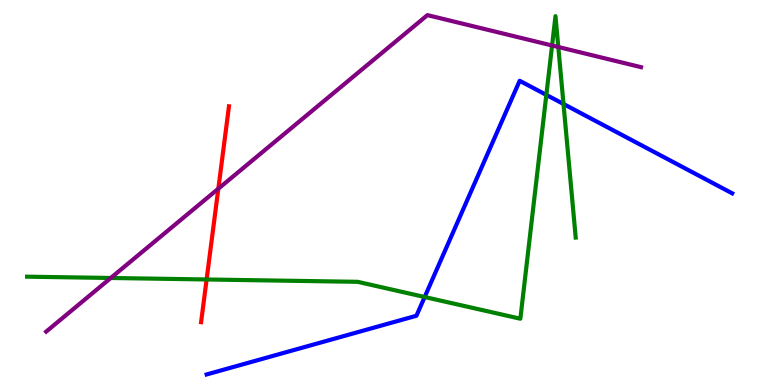[{'lines': ['blue', 'red'], 'intersections': []}, {'lines': ['green', 'red'], 'intersections': [{'x': 2.67, 'y': 2.74}]}, {'lines': ['purple', 'red'], 'intersections': [{'x': 2.82, 'y': 5.1}]}, {'lines': ['blue', 'green'], 'intersections': [{'x': 5.48, 'y': 2.29}, {'x': 7.05, 'y': 7.53}, {'x': 7.27, 'y': 7.3}]}, {'lines': ['blue', 'purple'], 'intersections': []}, {'lines': ['green', 'purple'], 'intersections': [{'x': 1.43, 'y': 2.78}, {'x': 7.12, 'y': 8.82}, {'x': 7.2, 'y': 8.78}]}]